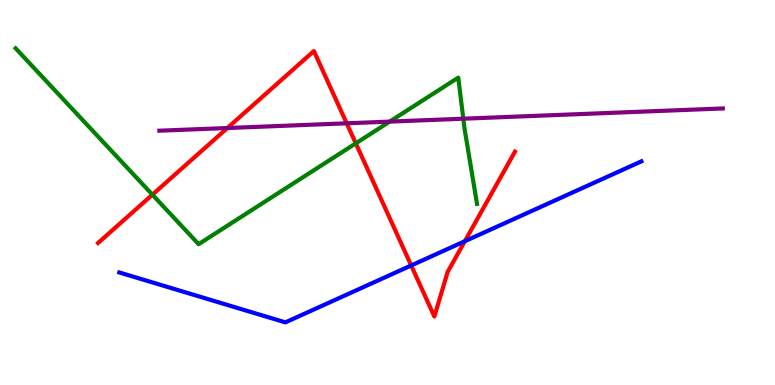[{'lines': ['blue', 'red'], 'intersections': [{'x': 5.31, 'y': 3.1}, {'x': 6.0, 'y': 3.73}]}, {'lines': ['green', 'red'], 'intersections': [{'x': 1.97, 'y': 4.94}, {'x': 4.59, 'y': 6.28}]}, {'lines': ['purple', 'red'], 'intersections': [{'x': 2.93, 'y': 6.67}, {'x': 4.47, 'y': 6.8}]}, {'lines': ['blue', 'green'], 'intersections': []}, {'lines': ['blue', 'purple'], 'intersections': []}, {'lines': ['green', 'purple'], 'intersections': [{'x': 5.03, 'y': 6.84}, {'x': 5.98, 'y': 6.92}]}]